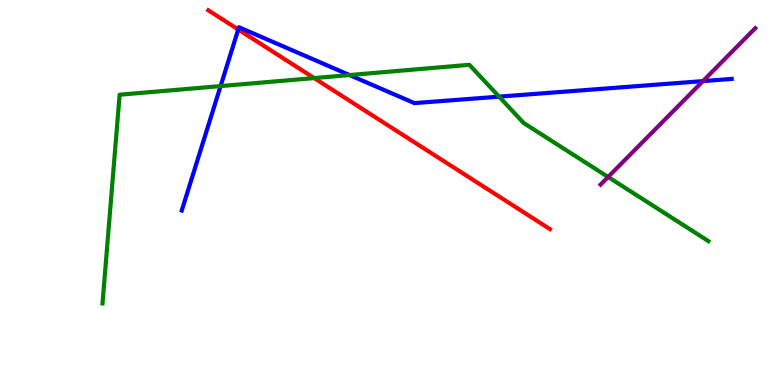[{'lines': ['blue', 'red'], 'intersections': [{'x': 3.07, 'y': 9.23}]}, {'lines': ['green', 'red'], 'intersections': [{'x': 4.05, 'y': 7.97}]}, {'lines': ['purple', 'red'], 'intersections': []}, {'lines': ['blue', 'green'], 'intersections': [{'x': 2.85, 'y': 7.76}, {'x': 4.51, 'y': 8.05}, {'x': 6.44, 'y': 7.49}]}, {'lines': ['blue', 'purple'], 'intersections': [{'x': 9.07, 'y': 7.89}]}, {'lines': ['green', 'purple'], 'intersections': [{'x': 7.85, 'y': 5.4}]}]